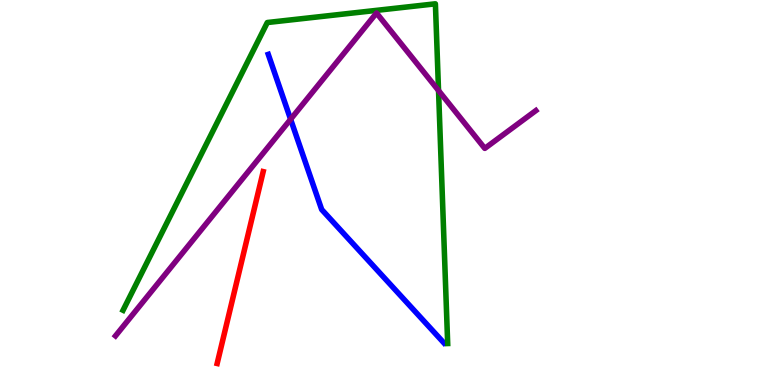[{'lines': ['blue', 'red'], 'intersections': []}, {'lines': ['green', 'red'], 'intersections': []}, {'lines': ['purple', 'red'], 'intersections': []}, {'lines': ['blue', 'green'], 'intersections': []}, {'lines': ['blue', 'purple'], 'intersections': [{'x': 3.75, 'y': 6.9}]}, {'lines': ['green', 'purple'], 'intersections': [{'x': 5.66, 'y': 7.65}]}]